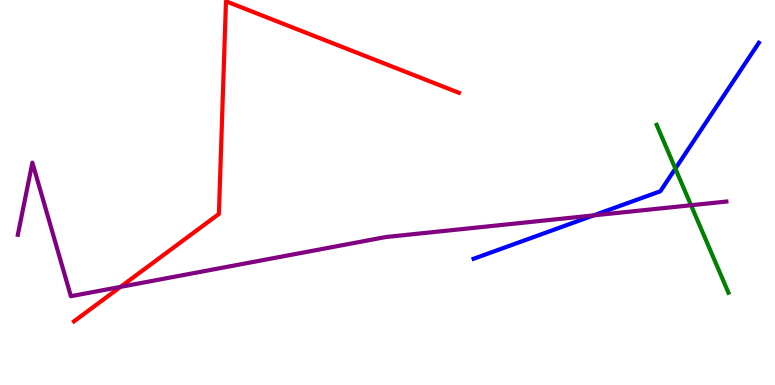[{'lines': ['blue', 'red'], 'intersections': []}, {'lines': ['green', 'red'], 'intersections': []}, {'lines': ['purple', 'red'], 'intersections': [{'x': 1.55, 'y': 2.55}]}, {'lines': ['blue', 'green'], 'intersections': [{'x': 8.71, 'y': 5.62}]}, {'lines': ['blue', 'purple'], 'intersections': [{'x': 7.66, 'y': 4.41}]}, {'lines': ['green', 'purple'], 'intersections': [{'x': 8.92, 'y': 4.67}]}]